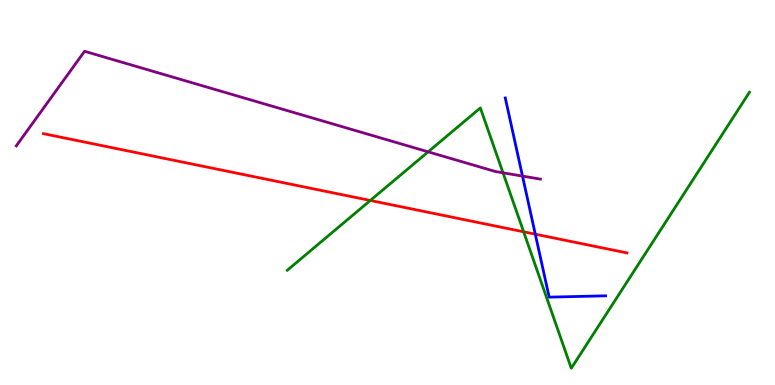[{'lines': ['blue', 'red'], 'intersections': [{'x': 6.91, 'y': 3.92}]}, {'lines': ['green', 'red'], 'intersections': [{'x': 4.78, 'y': 4.79}, {'x': 6.76, 'y': 3.98}]}, {'lines': ['purple', 'red'], 'intersections': []}, {'lines': ['blue', 'green'], 'intersections': []}, {'lines': ['blue', 'purple'], 'intersections': [{'x': 6.74, 'y': 5.43}]}, {'lines': ['green', 'purple'], 'intersections': [{'x': 5.52, 'y': 6.06}, {'x': 6.49, 'y': 5.51}]}]